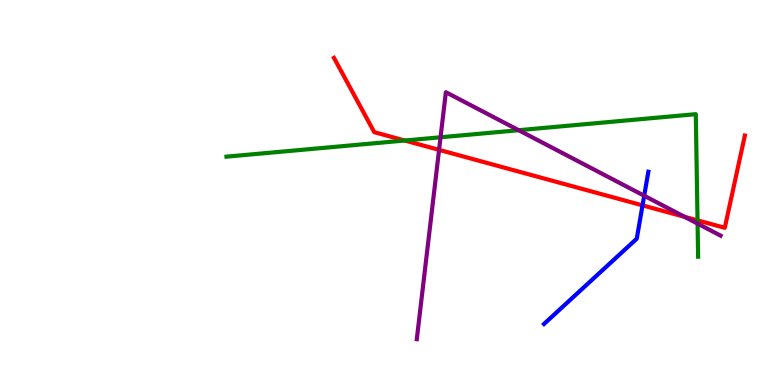[{'lines': ['blue', 'red'], 'intersections': [{'x': 8.29, 'y': 4.67}]}, {'lines': ['green', 'red'], 'intersections': [{'x': 5.22, 'y': 6.35}, {'x': 9.0, 'y': 4.28}]}, {'lines': ['purple', 'red'], 'intersections': [{'x': 5.67, 'y': 6.11}, {'x': 8.83, 'y': 4.37}]}, {'lines': ['blue', 'green'], 'intersections': []}, {'lines': ['blue', 'purple'], 'intersections': [{'x': 8.31, 'y': 4.92}]}, {'lines': ['green', 'purple'], 'intersections': [{'x': 5.68, 'y': 6.43}, {'x': 6.69, 'y': 6.62}, {'x': 9.0, 'y': 4.19}]}]